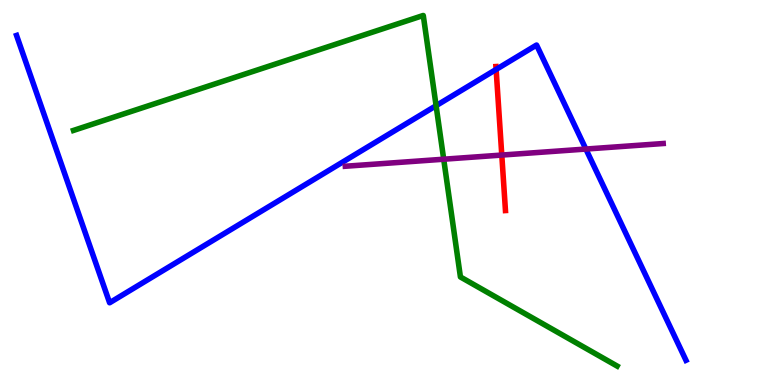[{'lines': ['blue', 'red'], 'intersections': [{'x': 6.4, 'y': 8.2}]}, {'lines': ['green', 'red'], 'intersections': []}, {'lines': ['purple', 'red'], 'intersections': [{'x': 6.47, 'y': 5.97}]}, {'lines': ['blue', 'green'], 'intersections': [{'x': 5.63, 'y': 7.26}]}, {'lines': ['blue', 'purple'], 'intersections': [{'x': 7.56, 'y': 6.13}]}, {'lines': ['green', 'purple'], 'intersections': [{'x': 5.73, 'y': 5.86}]}]